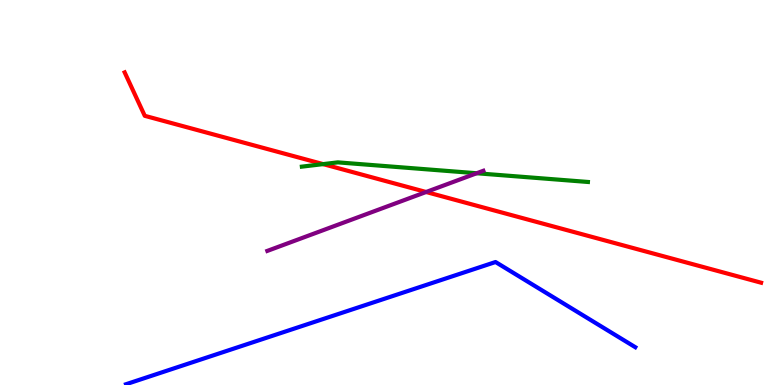[{'lines': ['blue', 'red'], 'intersections': []}, {'lines': ['green', 'red'], 'intersections': [{'x': 4.17, 'y': 5.74}]}, {'lines': ['purple', 'red'], 'intersections': [{'x': 5.5, 'y': 5.01}]}, {'lines': ['blue', 'green'], 'intersections': []}, {'lines': ['blue', 'purple'], 'intersections': []}, {'lines': ['green', 'purple'], 'intersections': [{'x': 6.15, 'y': 5.5}]}]